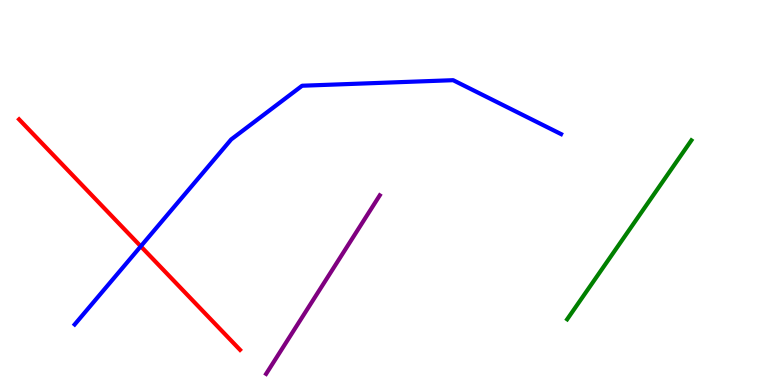[{'lines': ['blue', 'red'], 'intersections': [{'x': 1.82, 'y': 3.6}]}, {'lines': ['green', 'red'], 'intersections': []}, {'lines': ['purple', 'red'], 'intersections': []}, {'lines': ['blue', 'green'], 'intersections': []}, {'lines': ['blue', 'purple'], 'intersections': []}, {'lines': ['green', 'purple'], 'intersections': []}]